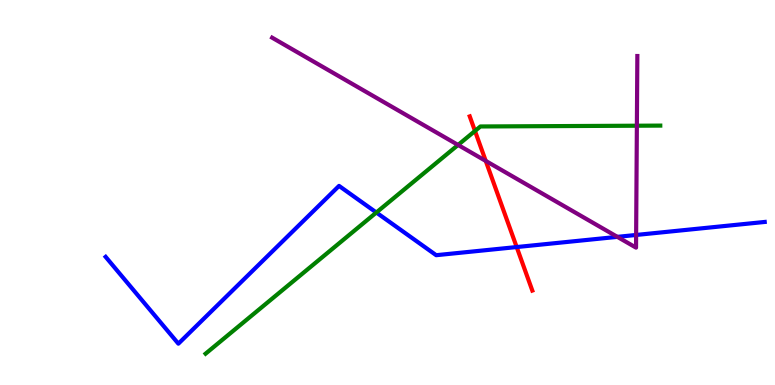[{'lines': ['blue', 'red'], 'intersections': [{'x': 6.67, 'y': 3.58}]}, {'lines': ['green', 'red'], 'intersections': [{'x': 6.13, 'y': 6.6}]}, {'lines': ['purple', 'red'], 'intersections': [{'x': 6.27, 'y': 5.82}]}, {'lines': ['blue', 'green'], 'intersections': [{'x': 4.86, 'y': 4.48}]}, {'lines': ['blue', 'purple'], 'intersections': [{'x': 7.97, 'y': 3.85}, {'x': 8.21, 'y': 3.9}]}, {'lines': ['green', 'purple'], 'intersections': [{'x': 5.91, 'y': 6.24}, {'x': 8.22, 'y': 6.73}]}]